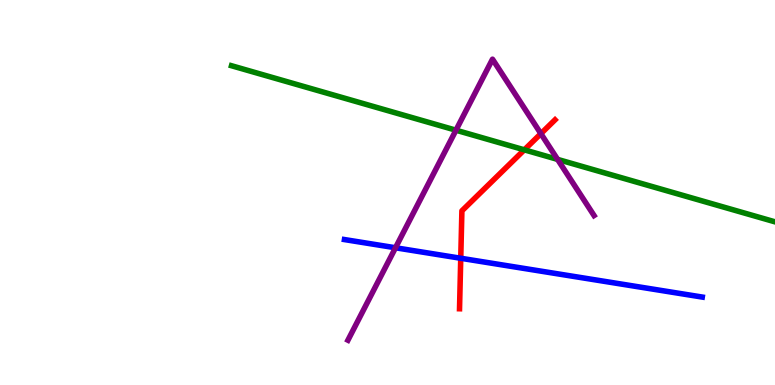[{'lines': ['blue', 'red'], 'intersections': [{'x': 5.95, 'y': 3.29}]}, {'lines': ['green', 'red'], 'intersections': [{'x': 6.77, 'y': 6.11}]}, {'lines': ['purple', 'red'], 'intersections': [{'x': 6.98, 'y': 6.53}]}, {'lines': ['blue', 'green'], 'intersections': []}, {'lines': ['blue', 'purple'], 'intersections': [{'x': 5.1, 'y': 3.56}]}, {'lines': ['green', 'purple'], 'intersections': [{'x': 5.88, 'y': 6.62}, {'x': 7.19, 'y': 5.86}]}]